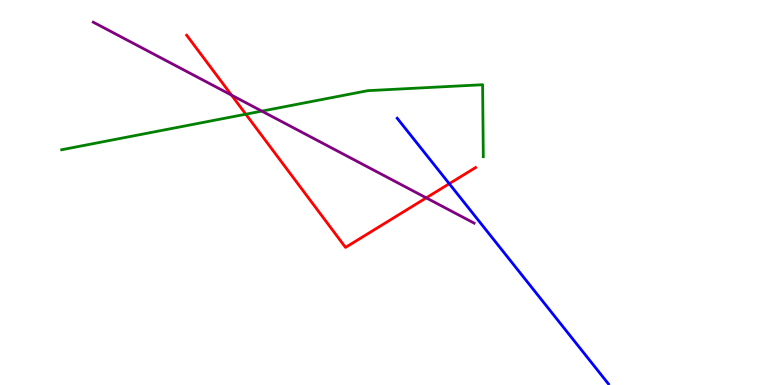[{'lines': ['blue', 'red'], 'intersections': [{'x': 5.8, 'y': 5.23}]}, {'lines': ['green', 'red'], 'intersections': [{'x': 3.17, 'y': 7.03}]}, {'lines': ['purple', 'red'], 'intersections': [{'x': 2.99, 'y': 7.53}, {'x': 5.5, 'y': 4.86}]}, {'lines': ['blue', 'green'], 'intersections': []}, {'lines': ['blue', 'purple'], 'intersections': []}, {'lines': ['green', 'purple'], 'intersections': [{'x': 3.38, 'y': 7.11}]}]